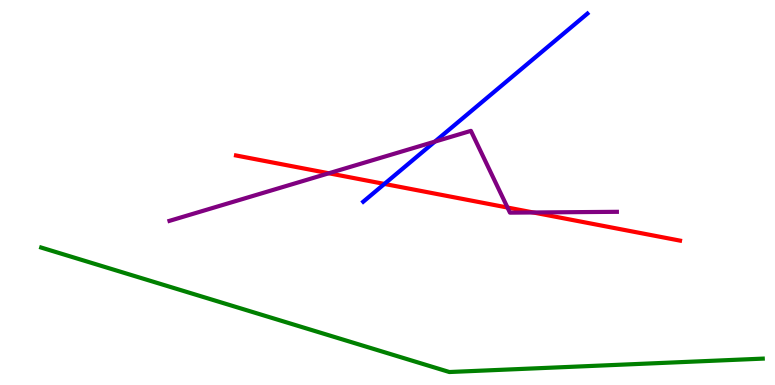[{'lines': ['blue', 'red'], 'intersections': [{'x': 4.96, 'y': 5.22}]}, {'lines': ['green', 'red'], 'intersections': []}, {'lines': ['purple', 'red'], 'intersections': [{'x': 4.24, 'y': 5.5}, {'x': 6.55, 'y': 4.61}, {'x': 6.88, 'y': 4.48}]}, {'lines': ['blue', 'green'], 'intersections': []}, {'lines': ['blue', 'purple'], 'intersections': [{'x': 5.61, 'y': 6.32}]}, {'lines': ['green', 'purple'], 'intersections': []}]